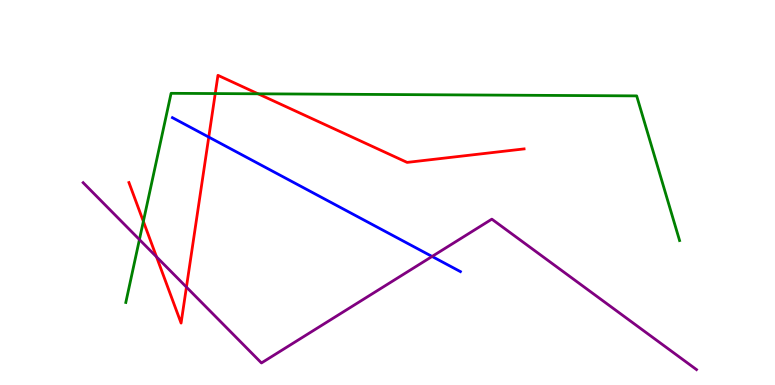[{'lines': ['blue', 'red'], 'intersections': [{'x': 2.69, 'y': 6.44}]}, {'lines': ['green', 'red'], 'intersections': [{'x': 1.85, 'y': 4.25}, {'x': 2.78, 'y': 7.57}, {'x': 3.33, 'y': 7.56}]}, {'lines': ['purple', 'red'], 'intersections': [{'x': 2.02, 'y': 3.33}, {'x': 2.41, 'y': 2.54}]}, {'lines': ['blue', 'green'], 'intersections': []}, {'lines': ['blue', 'purple'], 'intersections': [{'x': 5.58, 'y': 3.34}]}, {'lines': ['green', 'purple'], 'intersections': [{'x': 1.8, 'y': 3.78}]}]